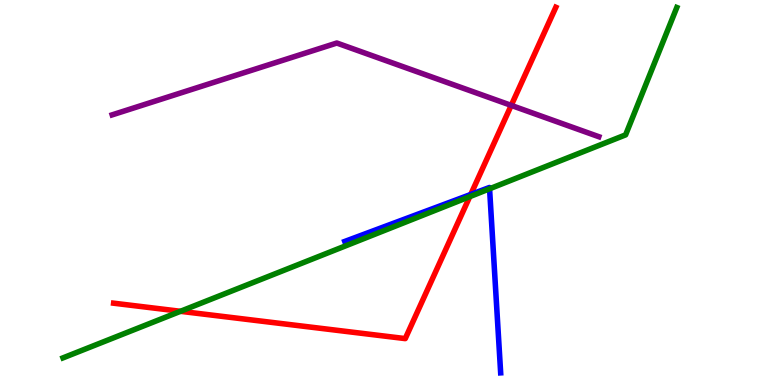[{'lines': ['blue', 'red'], 'intersections': [{'x': 6.07, 'y': 4.95}]}, {'lines': ['green', 'red'], 'intersections': [{'x': 2.33, 'y': 1.91}, {'x': 6.06, 'y': 4.89}]}, {'lines': ['purple', 'red'], 'intersections': [{'x': 6.6, 'y': 7.26}]}, {'lines': ['blue', 'green'], 'intersections': [{'x': 6.32, 'y': 5.1}]}, {'lines': ['blue', 'purple'], 'intersections': []}, {'lines': ['green', 'purple'], 'intersections': []}]